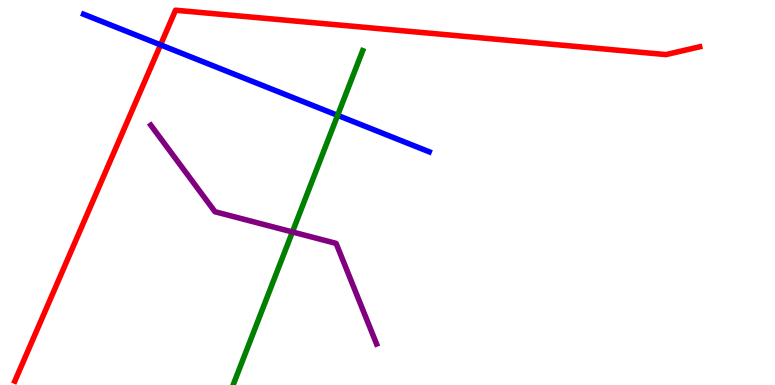[{'lines': ['blue', 'red'], 'intersections': [{'x': 2.07, 'y': 8.83}]}, {'lines': ['green', 'red'], 'intersections': []}, {'lines': ['purple', 'red'], 'intersections': []}, {'lines': ['blue', 'green'], 'intersections': [{'x': 4.36, 'y': 7.0}]}, {'lines': ['blue', 'purple'], 'intersections': []}, {'lines': ['green', 'purple'], 'intersections': [{'x': 3.77, 'y': 3.97}]}]